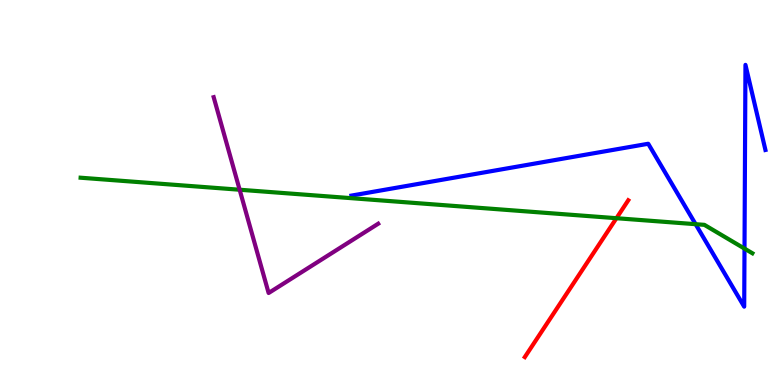[{'lines': ['blue', 'red'], 'intersections': []}, {'lines': ['green', 'red'], 'intersections': [{'x': 7.95, 'y': 4.33}]}, {'lines': ['purple', 'red'], 'intersections': []}, {'lines': ['blue', 'green'], 'intersections': [{'x': 8.98, 'y': 4.18}, {'x': 9.61, 'y': 3.54}]}, {'lines': ['blue', 'purple'], 'intersections': []}, {'lines': ['green', 'purple'], 'intersections': [{'x': 3.09, 'y': 5.07}]}]